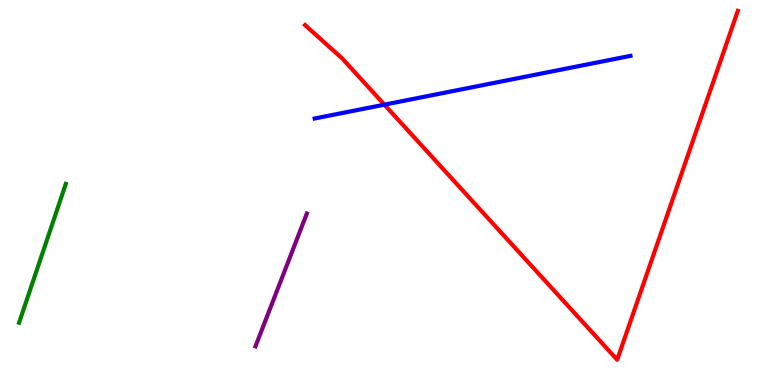[{'lines': ['blue', 'red'], 'intersections': [{'x': 4.96, 'y': 7.28}]}, {'lines': ['green', 'red'], 'intersections': []}, {'lines': ['purple', 'red'], 'intersections': []}, {'lines': ['blue', 'green'], 'intersections': []}, {'lines': ['blue', 'purple'], 'intersections': []}, {'lines': ['green', 'purple'], 'intersections': []}]